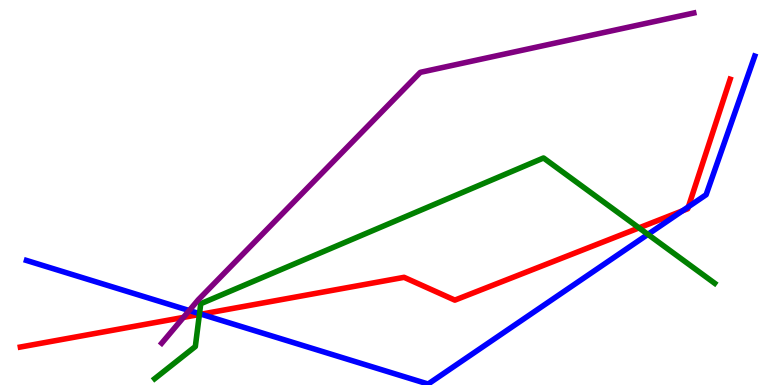[{'lines': ['blue', 'red'], 'intersections': [{'x': 2.6, 'y': 1.84}, {'x': 8.81, 'y': 4.52}, {'x': 8.88, 'y': 4.63}]}, {'lines': ['green', 'red'], 'intersections': [{'x': 2.57, 'y': 1.83}, {'x': 8.25, 'y': 4.08}]}, {'lines': ['purple', 'red'], 'intersections': [{'x': 2.37, 'y': 1.76}]}, {'lines': ['blue', 'green'], 'intersections': [{'x': 2.57, 'y': 1.85}, {'x': 8.36, 'y': 3.91}]}, {'lines': ['blue', 'purple'], 'intersections': [{'x': 2.44, 'y': 1.93}]}, {'lines': ['green', 'purple'], 'intersections': []}]